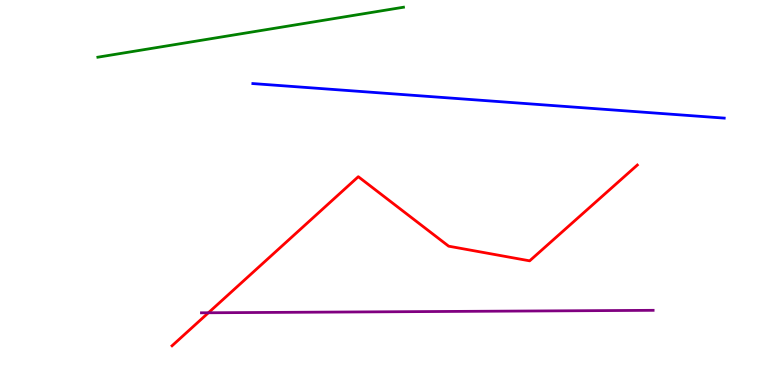[{'lines': ['blue', 'red'], 'intersections': []}, {'lines': ['green', 'red'], 'intersections': []}, {'lines': ['purple', 'red'], 'intersections': [{'x': 2.69, 'y': 1.88}]}, {'lines': ['blue', 'green'], 'intersections': []}, {'lines': ['blue', 'purple'], 'intersections': []}, {'lines': ['green', 'purple'], 'intersections': []}]